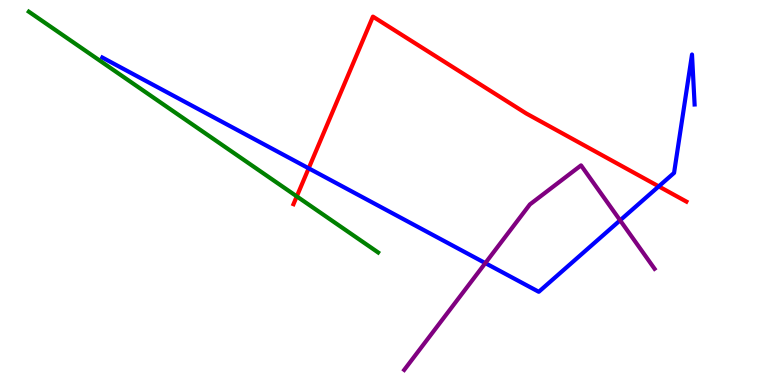[{'lines': ['blue', 'red'], 'intersections': [{'x': 3.98, 'y': 5.63}, {'x': 8.5, 'y': 5.16}]}, {'lines': ['green', 'red'], 'intersections': [{'x': 3.83, 'y': 4.9}]}, {'lines': ['purple', 'red'], 'intersections': []}, {'lines': ['blue', 'green'], 'intersections': []}, {'lines': ['blue', 'purple'], 'intersections': [{'x': 6.26, 'y': 3.17}, {'x': 8.0, 'y': 4.28}]}, {'lines': ['green', 'purple'], 'intersections': []}]